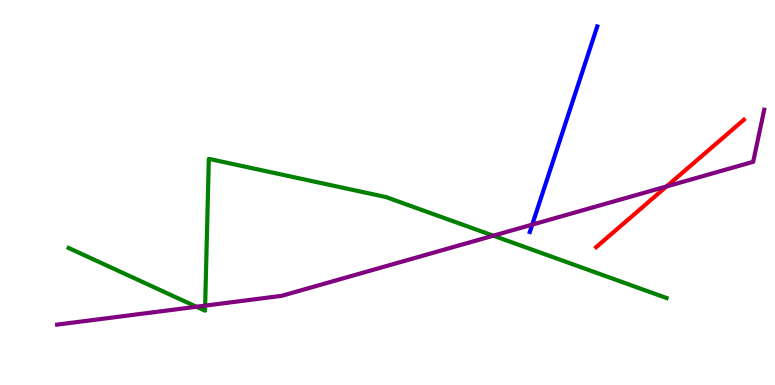[{'lines': ['blue', 'red'], 'intersections': []}, {'lines': ['green', 'red'], 'intersections': []}, {'lines': ['purple', 'red'], 'intersections': [{'x': 8.6, 'y': 5.16}]}, {'lines': ['blue', 'green'], 'intersections': []}, {'lines': ['blue', 'purple'], 'intersections': [{'x': 6.87, 'y': 4.17}]}, {'lines': ['green', 'purple'], 'intersections': [{'x': 2.54, 'y': 2.03}, {'x': 2.65, 'y': 2.06}, {'x': 6.37, 'y': 3.88}]}]